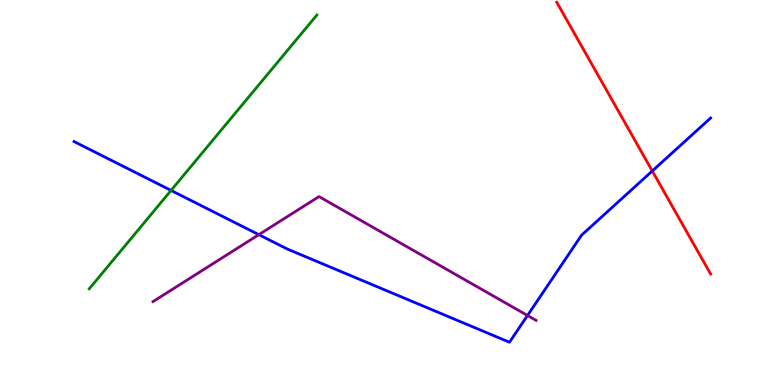[{'lines': ['blue', 'red'], 'intersections': [{'x': 8.42, 'y': 5.56}]}, {'lines': ['green', 'red'], 'intersections': []}, {'lines': ['purple', 'red'], 'intersections': []}, {'lines': ['blue', 'green'], 'intersections': [{'x': 2.21, 'y': 5.05}]}, {'lines': ['blue', 'purple'], 'intersections': [{'x': 3.34, 'y': 3.9}, {'x': 6.81, 'y': 1.81}]}, {'lines': ['green', 'purple'], 'intersections': []}]